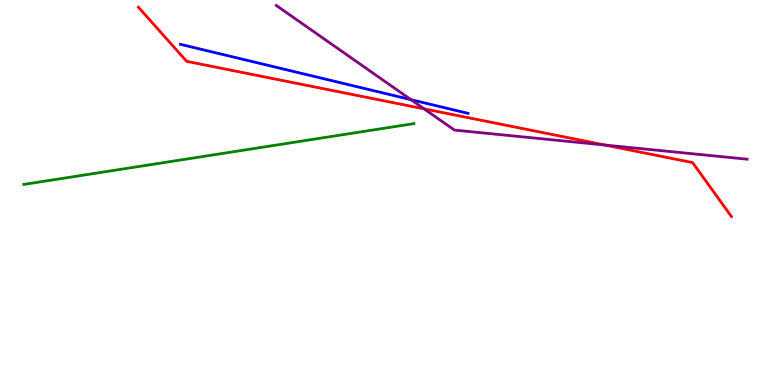[{'lines': ['blue', 'red'], 'intersections': []}, {'lines': ['green', 'red'], 'intersections': []}, {'lines': ['purple', 'red'], 'intersections': [{'x': 5.47, 'y': 7.17}, {'x': 7.81, 'y': 6.23}]}, {'lines': ['blue', 'green'], 'intersections': []}, {'lines': ['blue', 'purple'], 'intersections': [{'x': 5.3, 'y': 7.41}]}, {'lines': ['green', 'purple'], 'intersections': []}]